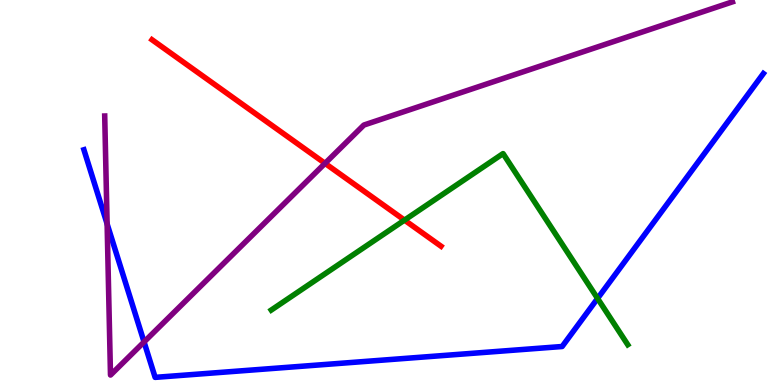[{'lines': ['blue', 'red'], 'intersections': []}, {'lines': ['green', 'red'], 'intersections': [{'x': 5.22, 'y': 4.28}]}, {'lines': ['purple', 'red'], 'intersections': [{'x': 4.19, 'y': 5.76}]}, {'lines': ['blue', 'green'], 'intersections': [{'x': 7.71, 'y': 2.25}]}, {'lines': ['blue', 'purple'], 'intersections': [{'x': 1.38, 'y': 4.18}, {'x': 1.86, 'y': 1.12}]}, {'lines': ['green', 'purple'], 'intersections': []}]